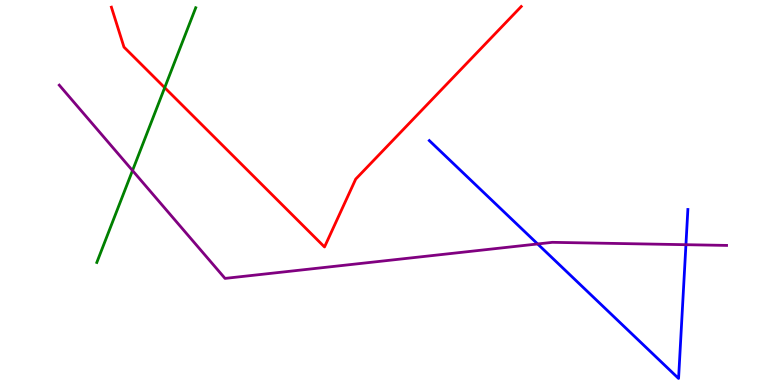[{'lines': ['blue', 'red'], 'intersections': []}, {'lines': ['green', 'red'], 'intersections': [{'x': 2.13, 'y': 7.72}]}, {'lines': ['purple', 'red'], 'intersections': []}, {'lines': ['blue', 'green'], 'intersections': []}, {'lines': ['blue', 'purple'], 'intersections': [{'x': 6.94, 'y': 3.66}, {'x': 8.85, 'y': 3.64}]}, {'lines': ['green', 'purple'], 'intersections': [{'x': 1.71, 'y': 5.57}]}]